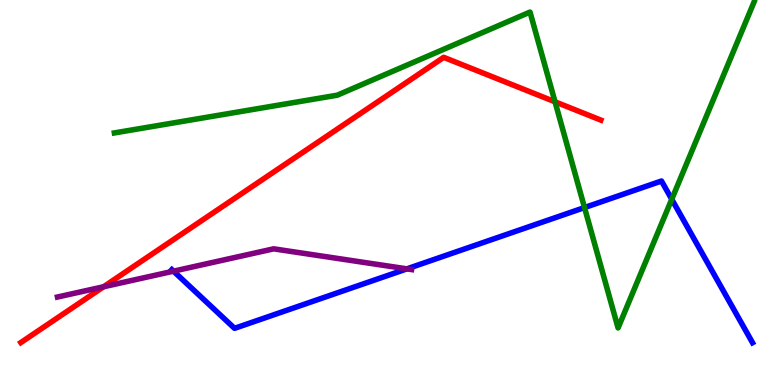[{'lines': ['blue', 'red'], 'intersections': []}, {'lines': ['green', 'red'], 'intersections': [{'x': 7.16, 'y': 7.36}]}, {'lines': ['purple', 'red'], 'intersections': [{'x': 1.34, 'y': 2.55}]}, {'lines': ['blue', 'green'], 'intersections': [{'x': 7.54, 'y': 4.61}, {'x': 8.67, 'y': 4.82}]}, {'lines': ['blue', 'purple'], 'intersections': [{'x': 2.24, 'y': 2.96}, {'x': 5.25, 'y': 3.02}]}, {'lines': ['green', 'purple'], 'intersections': []}]